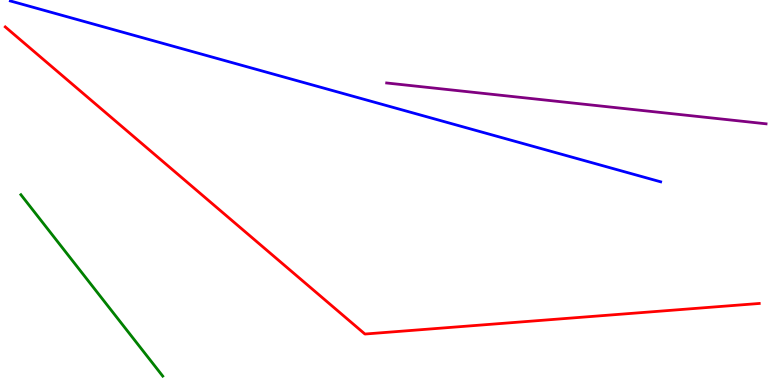[{'lines': ['blue', 'red'], 'intersections': []}, {'lines': ['green', 'red'], 'intersections': []}, {'lines': ['purple', 'red'], 'intersections': []}, {'lines': ['blue', 'green'], 'intersections': []}, {'lines': ['blue', 'purple'], 'intersections': []}, {'lines': ['green', 'purple'], 'intersections': []}]